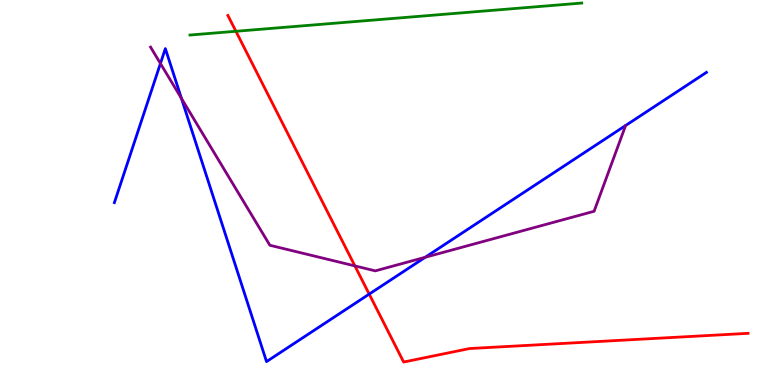[{'lines': ['blue', 'red'], 'intersections': [{'x': 4.76, 'y': 2.36}]}, {'lines': ['green', 'red'], 'intersections': [{'x': 3.04, 'y': 9.19}]}, {'lines': ['purple', 'red'], 'intersections': [{'x': 4.58, 'y': 3.09}]}, {'lines': ['blue', 'green'], 'intersections': []}, {'lines': ['blue', 'purple'], 'intersections': [{'x': 2.07, 'y': 8.35}, {'x': 2.34, 'y': 7.44}, {'x': 5.49, 'y': 3.32}]}, {'lines': ['green', 'purple'], 'intersections': []}]